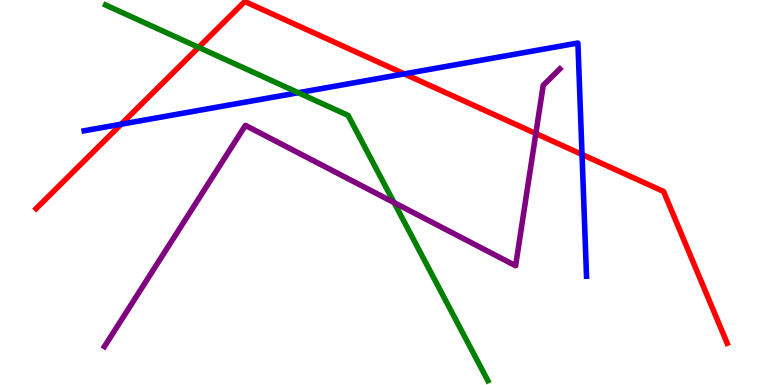[{'lines': ['blue', 'red'], 'intersections': [{'x': 1.56, 'y': 6.77}, {'x': 5.22, 'y': 8.08}, {'x': 7.51, 'y': 5.99}]}, {'lines': ['green', 'red'], 'intersections': [{'x': 2.56, 'y': 8.77}]}, {'lines': ['purple', 'red'], 'intersections': [{'x': 6.91, 'y': 6.53}]}, {'lines': ['blue', 'green'], 'intersections': [{'x': 3.85, 'y': 7.59}]}, {'lines': ['blue', 'purple'], 'intersections': []}, {'lines': ['green', 'purple'], 'intersections': [{'x': 5.08, 'y': 4.74}]}]